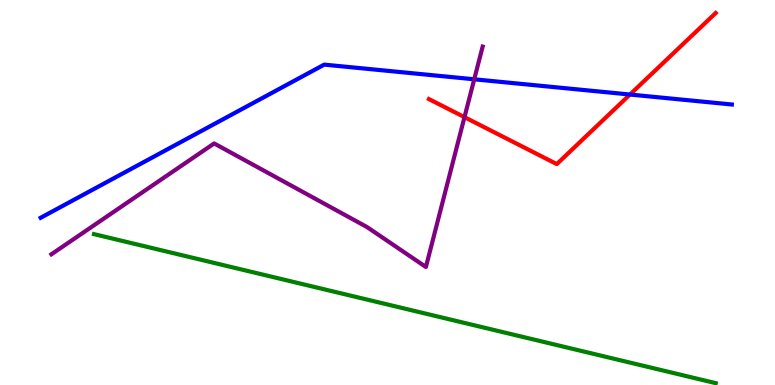[{'lines': ['blue', 'red'], 'intersections': [{'x': 8.13, 'y': 7.54}]}, {'lines': ['green', 'red'], 'intersections': []}, {'lines': ['purple', 'red'], 'intersections': [{'x': 5.99, 'y': 6.96}]}, {'lines': ['blue', 'green'], 'intersections': []}, {'lines': ['blue', 'purple'], 'intersections': [{'x': 6.12, 'y': 7.94}]}, {'lines': ['green', 'purple'], 'intersections': []}]